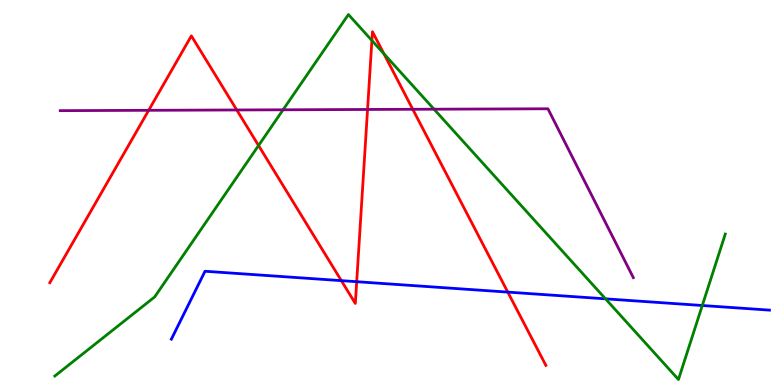[{'lines': ['blue', 'red'], 'intersections': [{'x': 4.4, 'y': 2.71}, {'x': 4.6, 'y': 2.68}, {'x': 6.55, 'y': 2.41}]}, {'lines': ['green', 'red'], 'intersections': [{'x': 3.34, 'y': 6.22}, {'x': 4.8, 'y': 8.95}, {'x': 4.95, 'y': 8.6}]}, {'lines': ['purple', 'red'], 'intersections': [{'x': 1.92, 'y': 7.13}, {'x': 3.06, 'y': 7.14}, {'x': 4.74, 'y': 7.16}, {'x': 5.33, 'y': 7.16}]}, {'lines': ['blue', 'green'], 'intersections': [{'x': 7.81, 'y': 2.24}, {'x': 9.06, 'y': 2.06}]}, {'lines': ['blue', 'purple'], 'intersections': []}, {'lines': ['green', 'purple'], 'intersections': [{'x': 3.65, 'y': 7.15}, {'x': 5.6, 'y': 7.16}]}]